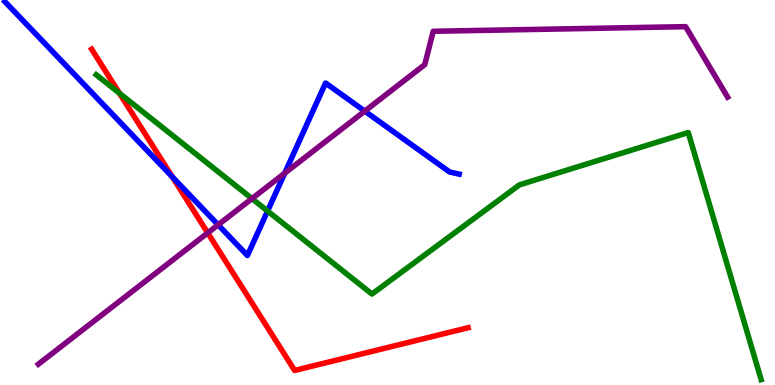[{'lines': ['blue', 'red'], 'intersections': [{'x': 2.22, 'y': 5.41}]}, {'lines': ['green', 'red'], 'intersections': [{'x': 1.54, 'y': 7.58}]}, {'lines': ['purple', 'red'], 'intersections': [{'x': 2.68, 'y': 3.95}]}, {'lines': ['blue', 'green'], 'intersections': [{'x': 3.45, 'y': 4.52}]}, {'lines': ['blue', 'purple'], 'intersections': [{'x': 2.81, 'y': 4.16}, {'x': 3.67, 'y': 5.5}, {'x': 4.71, 'y': 7.11}]}, {'lines': ['green', 'purple'], 'intersections': [{'x': 3.25, 'y': 4.84}]}]